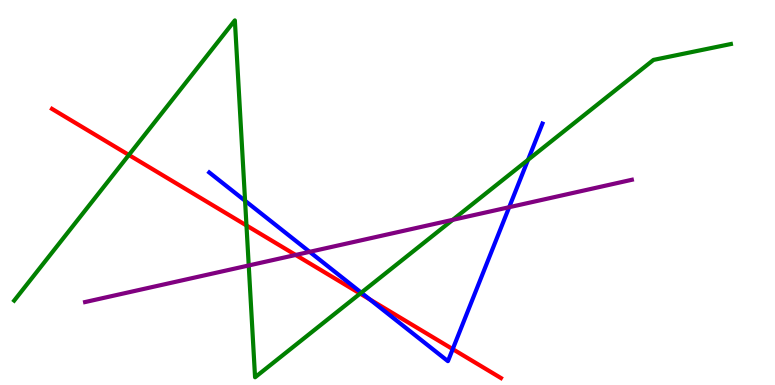[{'lines': ['blue', 'red'], 'intersections': [{'x': 4.77, 'y': 2.22}, {'x': 5.84, 'y': 0.932}]}, {'lines': ['green', 'red'], 'intersections': [{'x': 1.66, 'y': 5.97}, {'x': 3.18, 'y': 4.14}, {'x': 4.65, 'y': 2.37}]}, {'lines': ['purple', 'red'], 'intersections': [{'x': 3.82, 'y': 3.38}]}, {'lines': ['blue', 'green'], 'intersections': [{'x': 3.16, 'y': 4.79}, {'x': 4.66, 'y': 2.4}, {'x': 6.81, 'y': 5.85}]}, {'lines': ['blue', 'purple'], 'intersections': [{'x': 4.0, 'y': 3.46}, {'x': 6.57, 'y': 4.62}]}, {'lines': ['green', 'purple'], 'intersections': [{'x': 3.21, 'y': 3.1}, {'x': 5.84, 'y': 4.29}]}]